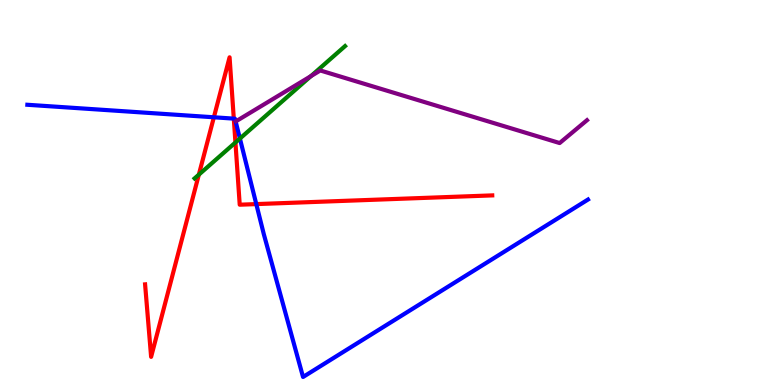[{'lines': ['blue', 'red'], 'intersections': [{'x': 2.76, 'y': 6.95}, {'x': 3.02, 'y': 6.92}, {'x': 3.31, 'y': 4.7}]}, {'lines': ['green', 'red'], 'intersections': [{'x': 2.57, 'y': 5.46}, {'x': 3.04, 'y': 6.3}]}, {'lines': ['purple', 'red'], 'intersections': []}, {'lines': ['blue', 'green'], 'intersections': [{'x': 3.1, 'y': 6.4}]}, {'lines': ['blue', 'purple'], 'intersections': []}, {'lines': ['green', 'purple'], 'intersections': [{'x': 4.01, 'y': 8.02}]}]